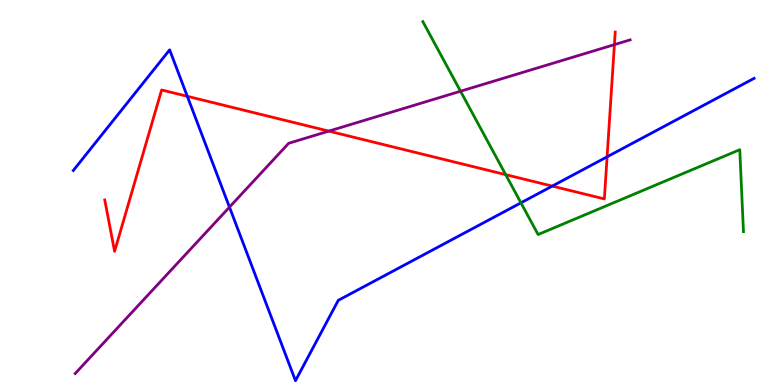[{'lines': ['blue', 'red'], 'intersections': [{'x': 2.42, 'y': 7.5}, {'x': 7.13, 'y': 5.17}, {'x': 7.83, 'y': 5.93}]}, {'lines': ['green', 'red'], 'intersections': [{'x': 6.52, 'y': 5.46}]}, {'lines': ['purple', 'red'], 'intersections': [{'x': 4.24, 'y': 6.59}, {'x': 7.93, 'y': 8.84}]}, {'lines': ['blue', 'green'], 'intersections': [{'x': 6.72, 'y': 4.73}]}, {'lines': ['blue', 'purple'], 'intersections': [{'x': 2.96, 'y': 4.62}]}, {'lines': ['green', 'purple'], 'intersections': [{'x': 5.94, 'y': 7.63}]}]